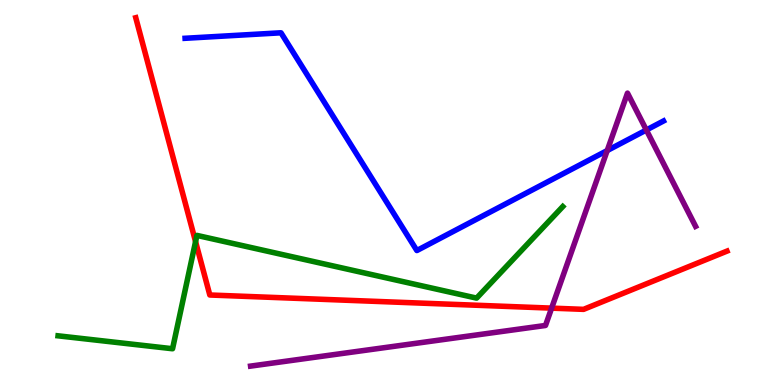[{'lines': ['blue', 'red'], 'intersections': []}, {'lines': ['green', 'red'], 'intersections': [{'x': 2.52, 'y': 3.72}]}, {'lines': ['purple', 'red'], 'intersections': [{'x': 7.12, 'y': 2.0}]}, {'lines': ['blue', 'green'], 'intersections': []}, {'lines': ['blue', 'purple'], 'intersections': [{'x': 7.84, 'y': 6.09}, {'x': 8.34, 'y': 6.62}]}, {'lines': ['green', 'purple'], 'intersections': []}]